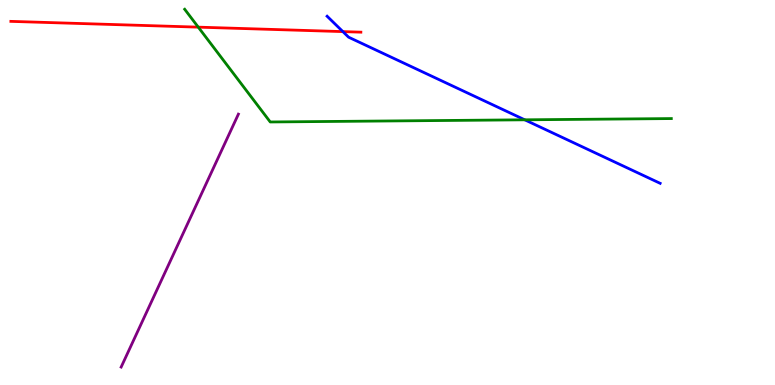[{'lines': ['blue', 'red'], 'intersections': [{'x': 4.42, 'y': 9.18}]}, {'lines': ['green', 'red'], 'intersections': [{'x': 2.56, 'y': 9.29}]}, {'lines': ['purple', 'red'], 'intersections': []}, {'lines': ['blue', 'green'], 'intersections': [{'x': 6.77, 'y': 6.89}]}, {'lines': ['blue', 'purple'], 'intersections': []}, {'lines': ['green', 'purple'], 'intersections': []}]